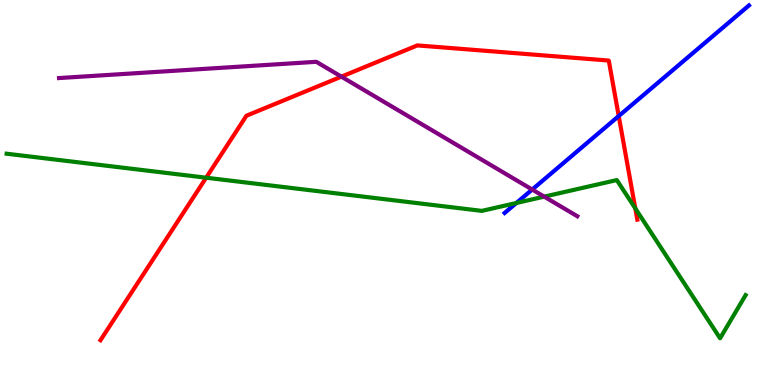[{'lines': ['blue', 'red'], 'intersections': [{'x': 7.98, 'y': 6.99}]}, {'lines': ['green', 'red'], 'intersections': [{'x': 2.66, 'y': 5.38}, {'x': 8.2, 'y': 4.59}]}, {'lines': ['purple', 'red'], 'intersections': [{'x': 4.4, 'y': 8.01}]}, {'lines': ['blue', 'green'], 'intersections': [{'x': 6.66, 'y': 4.73}]}, {'lines': ['blue', 'purple'], 'intersections': [{'x': 6.87, 'y': 5.08}]}, {'lines': ['green', 'purple'], 'intersections': [{'x': 7.02, 'y': 4.89}]}]